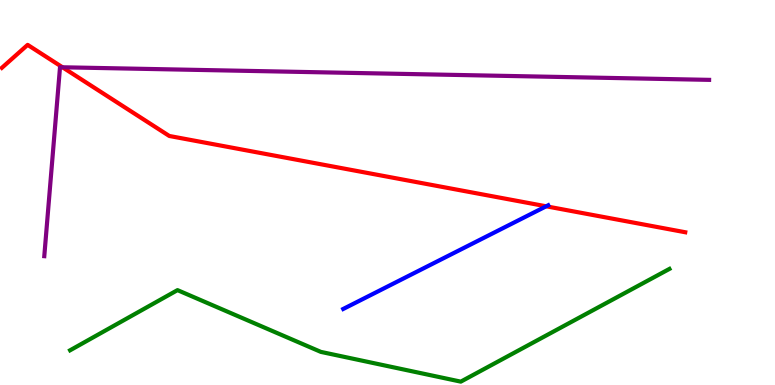[{'lines': ['blue', 'red'], 'intersections': [{'x': 7.05, 'y': 4.64}]}, {'lines': ['green', 'red'], 'intersections': []}, {'lines': ['purple', 'red'], 'intersections': [{'x': 0.807, 'y': 8.25}]}, {'lines': ['blue', 'green'], 'intersections': []}, {'lines': ['blue', 'purple'], 'intersections': []}, {'lines': ['green', 'purple'], 'intersections': []}]